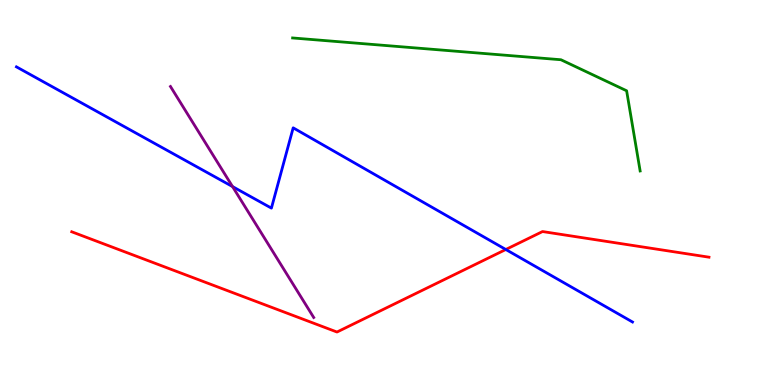[{'lines': ['blue', 'red'], 'intersections': [{'x': 6.53, 'y': 3.52}]}, {'lines': ['green', 'red'], 'intersections': []}, {'lines': ['purple', 'red'], 'intersections': []}, {'lines': ['blue', 'green'], 'intersections': []}, {'lines': ['blue', 'purple'], 'intersections': [{'x': 3.0, 'y': 5.15}]}, {'lines': ['green', 'purple'], 'intersections': []}]